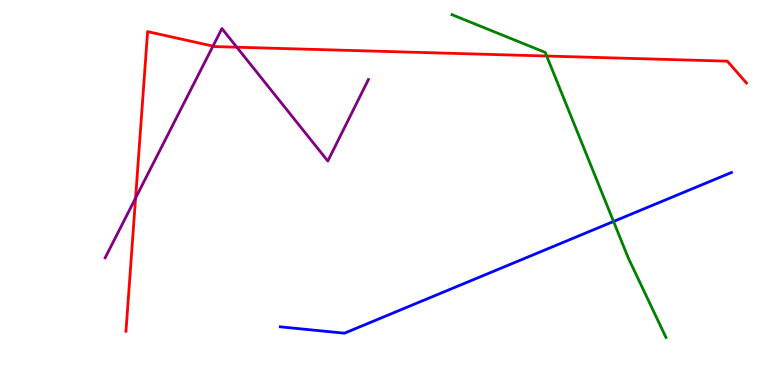[{'lines': ['blue', 'red'], 'intersections': []}, {'lines': ['green', 'red'], 'intersections': [{'x': 7.05, 'y': 8.54}]}, {'lines': ['purple', 'red'], 'intersections': [{'x': 1.75, 'y': 4.86}, {'x': 2.75, 'y': 8.8}, {'x': 3.06, 'y': 8.77}]}, {'lines': ['blue', 'green'], 'intersections': [{'x': 7.92, 'y': 4.25}]}, {'lines': ['blue', 'purple'], 'intersections': []}, {'lines': ['green', 'purple'], 'intersections': []}]